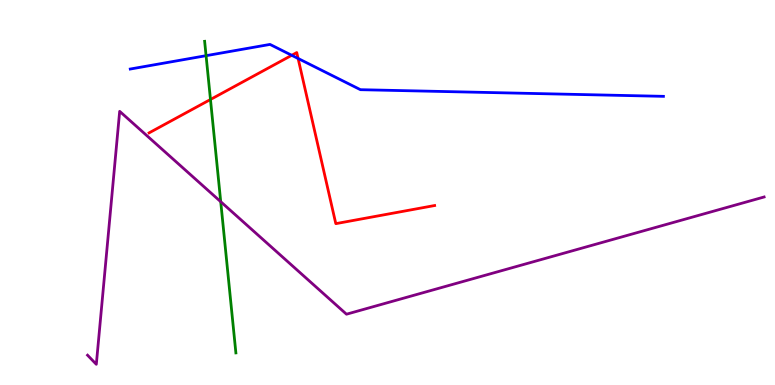[{'lines': ['blue', 'red'], 'intersections': [{'x': 3.76, 'y': 8.56}, {'x': 3.85, 'y': 8.48}]}, {'lines': ['green', 'red'], 'intersections': [{'x': 2.72, 'y': 7.42}]}, {'lines': ['purple', 'red'], 'intersections': []}, {'lines': ['blue', 'green'], 'intersections': [{'x': 2.66, 'y': 8.55}]}, {'lines': ['blue', 'purple'], 'intersections': []}, {'lines': ['green', 'purple'], 'intersections': [{'x': 2.85, 'y': 4.76}]}]